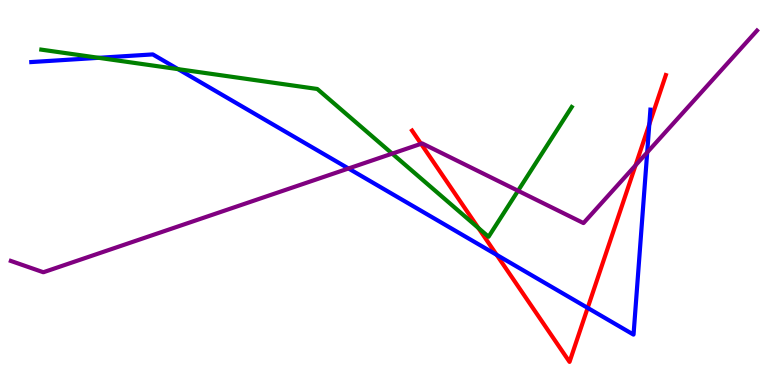[{'lines': ['blue', 'red'], 'intersections': [{'x': 6.41, 'y': 3.38}, {'x': 7.58, 'y': 2.0}, {'x': 8.38, 'y': 6.77}]}, {'lines': ['green', 'red'], 'intersections': [{'x': 6.17, 'y': 4.08}]}, {'lines': ['purple', 'red'], 'intersections': [{'x': 5.43, 'y': 6.26}, {'x': 8.2, 'y': 5.71}]}, {'lines': ['blue', 'green'], 'intersections': [{'x': 1.27, 'y': 8.5}, {'x': 2.3, 'y': 8.2}]}, {'lines': ['blue', 'purple'], 'intersections': [{'x': 4.5, 'y': 5.62}, {'x': 8.35, 'y': 6.04}]}, {'lines': ['green', 'purple'], 'intersections': [{'x': 5.06, 'y': 6.01}, {'x': 6.68, 'y': 5.05}]}]